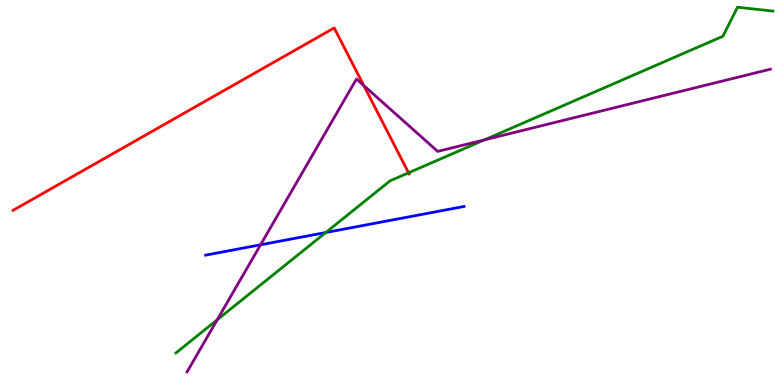[{'lines': ['blue', 'red'], 'intersections': []}, {'lines': ['green', 'red'], 'intersections': [{'x': 5.27, 'y': 5.51}]}, {'lines': ['purple', 'red'], 'intersections': [{'x': 4.69, 'y': 7.78}]}, {'lines': ['blue', 'green'], 'intersections': [{'x': 4.2, 'y': 3.96}]}, {'lines': ['blue', 'purple'], 'intersections': [{'x': 3.36, 'y': 3.64}]}, {'lines': ['green', 'purple'], 'intersections': [{'x': 2.8, 'y': 1.69}, {'x': 6.25, 'y': 6.37}]}]